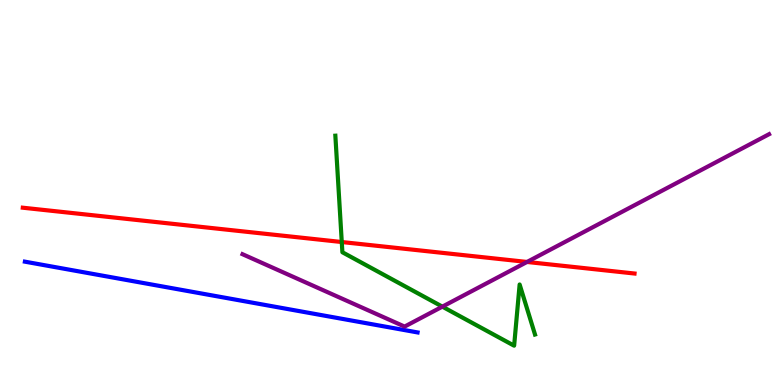[{'lines': ['blue', 'red'], 'intersections': []}, {'lines': ['green', 'red'], 'intersections': [{'x': 4.41, 'y': 3.71}]}, {'lines': ['purple', 'red'], 'intersections': [{'x': 6.8, 'y': 3.2}]}, {'lines': ['blue', 'green'], 'intersections': []}, {'lines': ['blue', 'purple'], 'intersections': []}, {'lines': ['green', 'purple'], 'intersections': [{'x': 5.71, 'y': 2.04}]}]